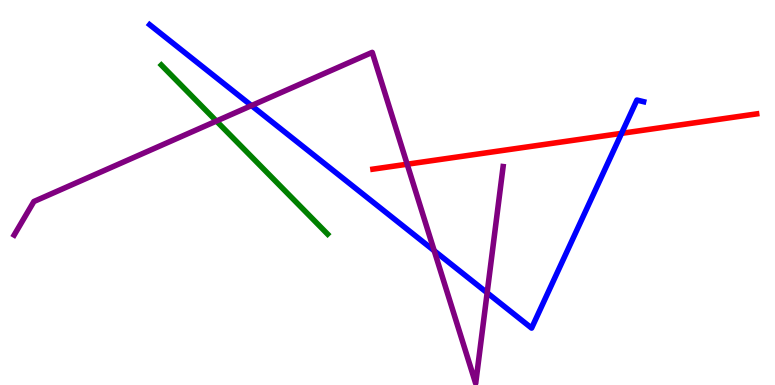[{'lines': ['blue', 'red'], 'intersections': [{'x': 8.02, 'y': 6.54}]}, {'lines': ['green', 'red'], 'intersections': []}, {'lines': ['purple', 'red'], 'intersections': [{'x': 5.25, 'y': 5.73}]}, {'lines': ['blue', 'green'], 'intersections': []}, {'lines': ['blue', 'purple'], 'intersections': [{'x': 3.24, 'y': 7.26}, {'x': 5.6, 'y': 3.49}, {'x': 6.29, 'y': 2.39}]}, {'lines': ['green', 'purple'], 'intersections': [{'x': 2.79, 'y': 6.86}]}]